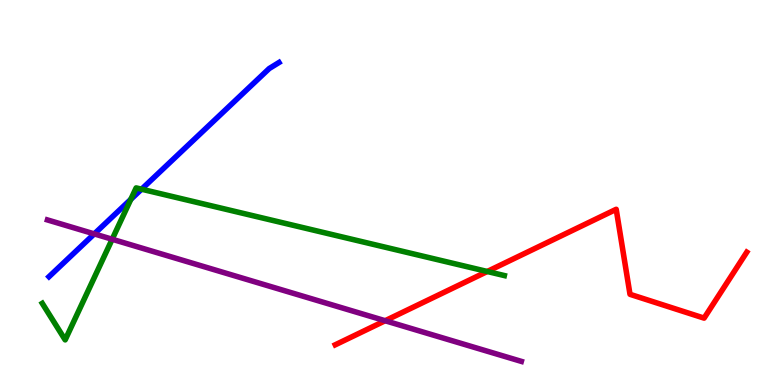[{'lines': ['blue', 'red'], 'intersections': []}, {'lines': ['green', 'red'], 'intersections': [{'x': 6.29, 'y': 2.95}]}, {'lines': ['purple', 'red'], 'intersections': [{'x': 4.97, 'y': 1.67}]}, {'lines': ['blue', 'green'], 'intersections': [{'x': 1.69, 'y': 4.82}, {'x': 1.83, 'y': 5.09}]}, {'lines': ['blue', 'purple'], 'intersections': [{'x': 1.22, 'y': 3.92}]}, {'lines': ['green', 'purple'], 'intersections': [{'x': 1.45, 'y': 3.79}]}]